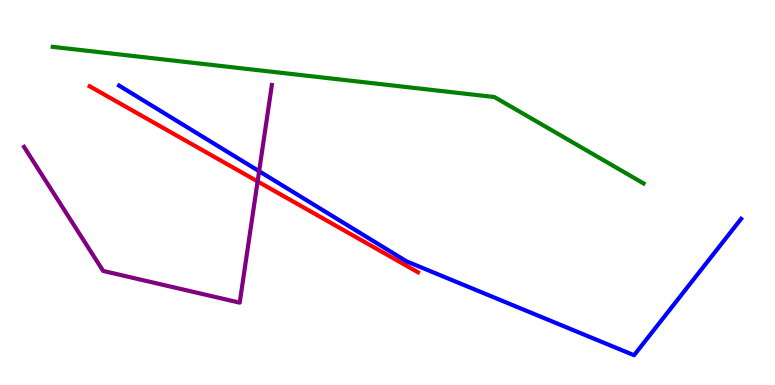[{'lines': ['blue', 'red'], 'intersections': []}, {'lines': ['green', 'red'], 'intersections': []}, {'lines': ['purple', 'red'], 'intersections': [{'x': 3.32, 'y': 5.29}]}, {'lines': ['blue', 'green'], 'intersections': []}, {'lines': ['blue', 'purple'], 'intersections': [{'x': 3.34, 'y': 5.55}]}, {'lines': ['green', 'purple'], 'intersections': []}]